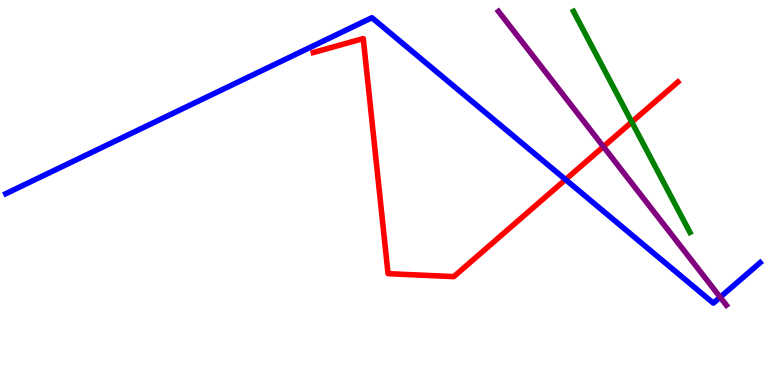[{'lines': ['blue', 'red'], 'intersections': [{'x': 7.3, 'y': 5.34}]}, {'lines': ['green', 'red'], 'intersections': [{'x': 8.15, 'y': 6.83}]}, {'lines': ['purple', 'red'], 'intersections': [{'x': 7.79, 'y': 6.19}]}, {'lines': ['blue', 'green'], 'intersections': []}, {'lines': ['blue', 'purple'], 'intersections': [{'x': 9.29, 'y': 2.28}]}, {'lines': ['green', 'purple'], 'intersections': []}]